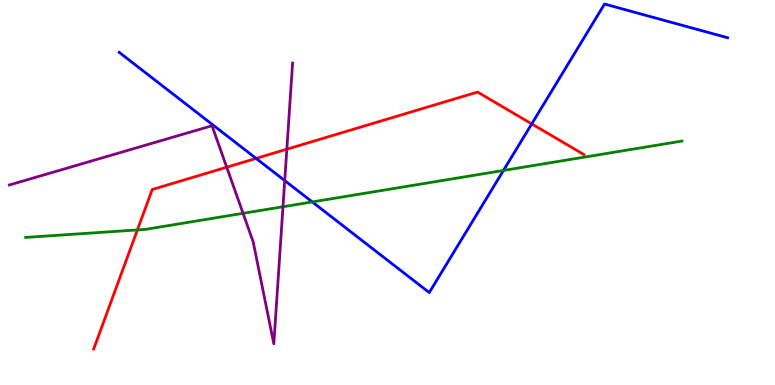[{'lines': ['blue', 'red'], 'intersections': [{'x': 3.3, 'y': 5.89}, {'x': 6.86, 'y': 6.78}]}, {'lines': ['green', 'red'], 'intersections': [{'x': 1.77, 'y': 4.03}]}, {'lines': ['purple', 'red'], 'intersections': [{'x': 2.93, 'y': 5.66}, {'x': 3.7, 'y': 6.12}]}, {'lines': ['blue', 'green'], 'intersections': [{'x': 4.03, 'y': 4.76}, {'x': 6.5, 'y': 5.57}]}, {'lines': ['blue', 'purple'], 'intersections': [{'x': 3.67, 'y': 5.31}]}, {'lines': ['green', 'purple'], 'intersections': [{'x': 3.14, 'y': 4.46}, {'x': 3.65, 'y': 4.63}]}]